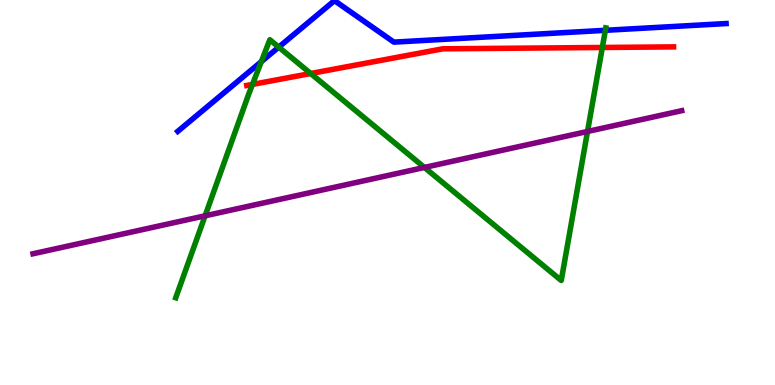[{'lines': ['blue', 'red'], 'intersections': []}, {'lines': ['green', 'red'], 'intersections': [{'x': 3.26, 'y': 7.81}, {'x': 4.01, 'y': 8.09}, {'x': 7.77, 'y': 8.77}]}, {'lines': ['purple', 'red'], 'intersections': []}, {'lines': ['blue', 'green'], 'intersections': [{'x': 3.37, 'y': 8.4}, {'x': 3.6, 'y': 8.78}, {'x': 7.81, 'y': 9.21}]}, {'lines': ['blue', 'purple'], 'intersections': []}, {'lines': ['green', 'purple'], 'intersections': [{'x': 2.65, 'y': 4.39}, {'x': 5.48, 'y': 5.65}, {'x': 7.58, 'y': 6.59}]}]